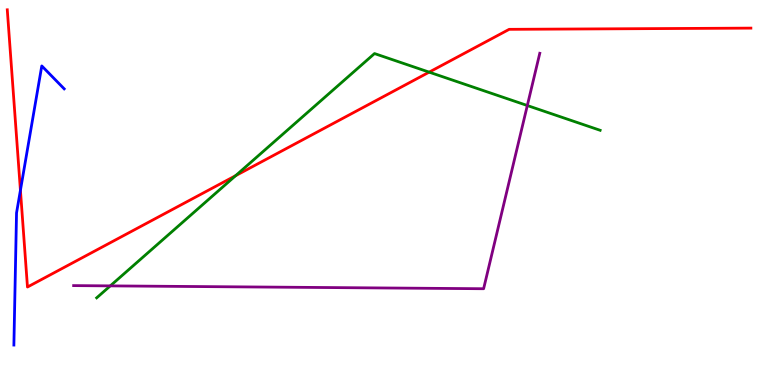[{'lines': ['blue', 'red'], 'intersections': [{'x': 0.264, 'y': 5.06}]}, {'lines': ['green', 'red'], 'intersections': [{'x': 3.04, 'y': 5.44}, {'x': 5.54, 'y': 8.13}]}, {'lines': ['purple', 'red'], 'intersections': []}, {'lines': ['blue', 'green'], 'intersections': []}, {'lines': ['blue', 'purple'], 'intersections': []}, {'lines': ['green', 'purple'], 'intersections': [{'x': 1.42, 'y': 2.57}, {'x': 6.8, 'y': 7.26}]}]